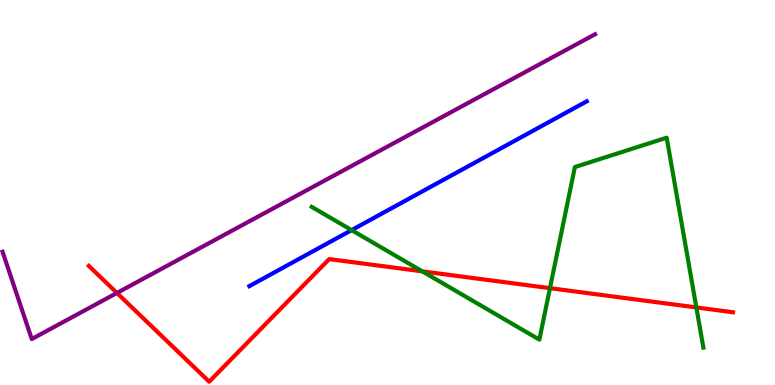[{'lines': ['blue', 'red'], 'intersections': []}, {'lines': ['green', 'red'], 'intersections': [{'x': 5.45, 'y': 2.95}, {'x': 7.1, 'y': 2.52}, {'x': 8.99, 'y': 2.01}]}, {'lines': ['purple', 'red'], 'intersections': [{'x': 1.51, 'y': 2.39}]}, {'lines': ['blue', 'green'], 'intersections': [{'x': 4.54, 'y': 4.02}]}, {'lines': ['blue', 'purple'], 'intersections': []}, {'lines': ['green', 'purple'], 'intersections': []}]